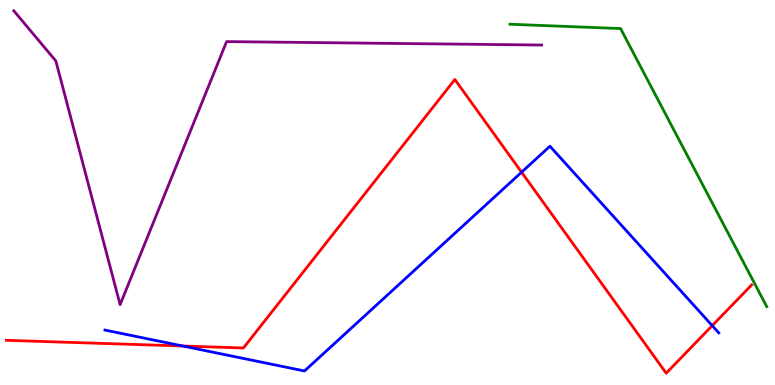[{'lines': ['blue', 'red'], 'intersections': [{'x': 2.36, 'y': 1.01}, {'x': 6.73, 'y': 5.53}, {'x': 9.19, 'y': 1.54}]}, {'lines': ['green', 'red'], 'intersections': []}, {'lines': ['purple', 'red'], 'intersections': []}, {'lines': ['blue', 'green'], 'intersections': []}, {'lines': ['blue', 'purple'], 'intersections': []}, {'lines': ['green', 'purple'], 'intersections': []}]